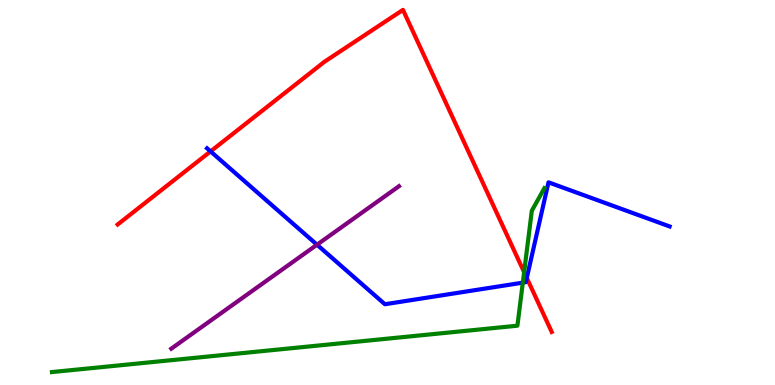[{'lines': ['blue', 'red'], 'intersections': [{'x': 2.72, 'y': 6.07}, {'x': 6.8, 'y': 2.78}]}, {'lines': ['green', 'red'], 'intersections': [{'x': 6.76, 'y': 2.93}]}, {'lines': ['purple', 'red'], 'intersections': []}, {'lines': ['blue', 'green'], 'intersections': [{'x': 6.75, 'y': 2.66}]}, {'lines': ['blue', 'purple'], 'intersections': [{'x': 4.09, 'y': 3.64}]}, {'lines': ['green', 'purple'], 'intersections': []}]